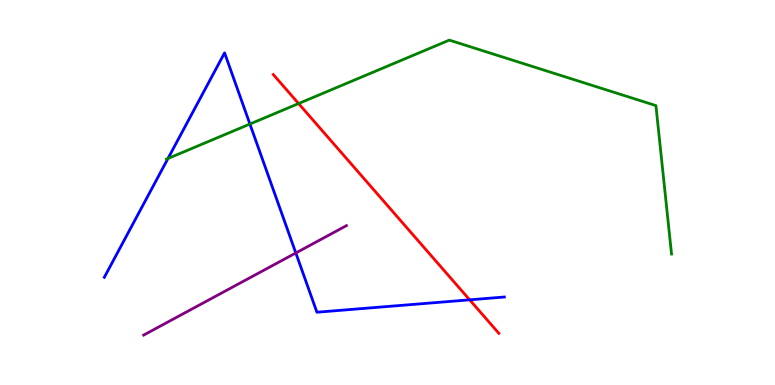[{'lines': ['blue', 'red'], 'intersections': [{'x': 6.06, 'y': 2.21}]}, {'lines': ['green', 'red'], 'intersections': [{'x': 3.85, 'y': 7.31}]}, {'lines': ['purple', 'red'], 'intersections': []}, {'lines': ['blue', 'green'], 'intersections': [{'x': 2.17, 'y': 5.88}, {'x': 3.22, 'y': 6.78}]}, {'lines': ['blue', 'purple'], 'intersections': [{'x': 3.82, 'y': 3.43}]}, {'lines': ['green', 'purple'], 'intersections': []}]